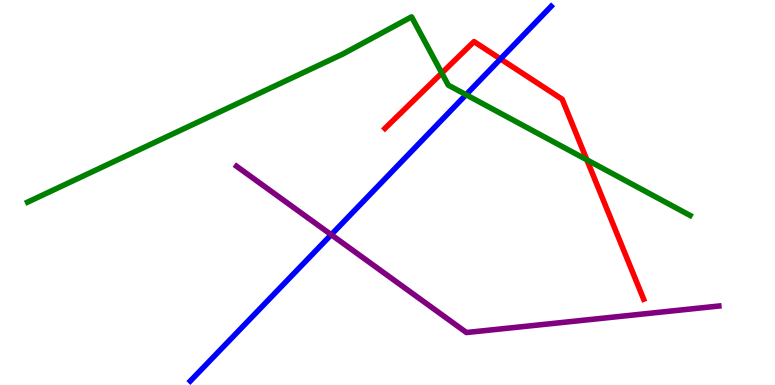[{'lines': ['blue', 'red'], 'intersections': [{'x': 6.46, 'y': 8.47}]}, {'lines': ['green', 'red'], 'intersections': [{'x': 5.7, 'y': 8.1}, {'x': 7.57, 'y': 5.85}]}, {'lines': ['purple', 'red'], 'intersections': []}, {'lines': ['blue', 'green'], 'intersections': [{'x': 6.01, 'y': 7.54}]}, {'lines': ['blue', 'purple'], 'intersections': [{'x': 4.27, 'y': 3.9}]}, {'lines': ['green', 'purple'], 'intersections': []}]